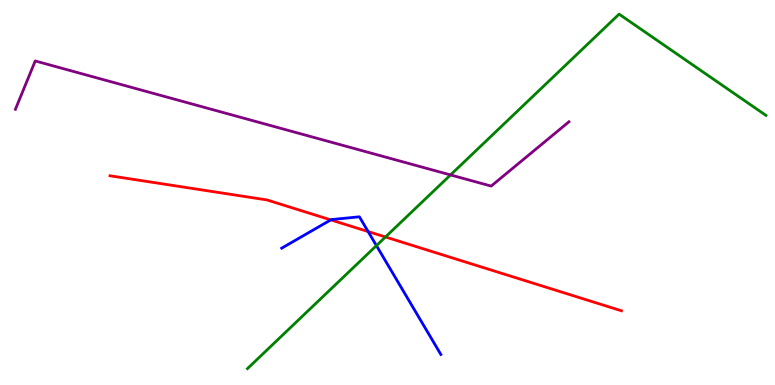[{'lines': ['blue', 'red'], 'intersections': [{'x': 4.27, 'y': 4.29}, {'x': 4.75, 'y': 3.99}]}, {'lines': ['green', 'red'], 'intersections': [{'x': 4.97, 'y': 3.84}]}, {'lines': ['purple', 'red'], 'intersections': []}, {'lines': ['blue', 'green'], 'intersections': [{'x': 4.86, 'y': 3.62}]}, {'lines': ['blue', 'purple'], 'intersections': []}, {'lines': ['green', 'purple'], 'intersections': [{'x': 5.81, 'y': 5.46}]}]